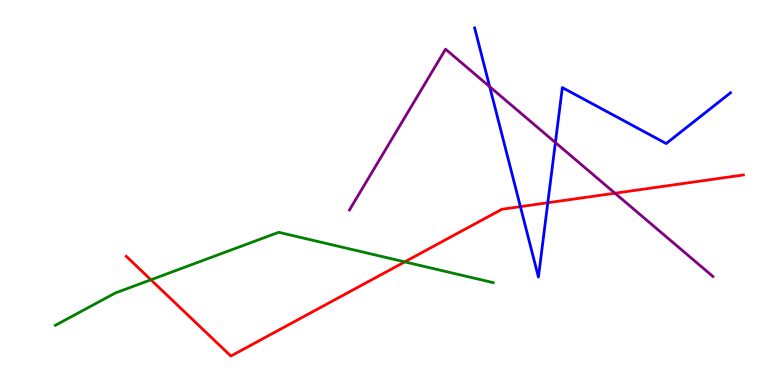[{'lines': ['blue', 'red'], 'intersections': [{'x': 6.71, 'y': 4.63}, {'x': 7.07, 'y': 4.73}]}, {'lines': ['green', 'red'], 'intersections': [{'x': 1.95, 'y': 2.73}, {'x': 5.22, 'y': 3.2}]}, {'lines': ['purple', 'red'], 'intersections': [{'x': 7.94, 'y': 4.98}]}, {'lines': ['blue', 'green'], 'intersections': []}, {'lines': ['blue', 'purple'], 'intersections': [{'x': 6.32, 'y': 7.75}, {'x': 7.17, 'y': 6.3}]}, {'lines': ['green', 'purple'], 'intersections': []}]